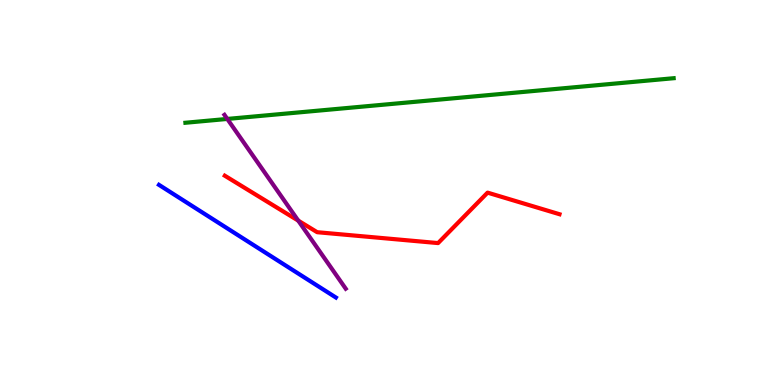[{'lines': ['blue', 'red'], 'intersections': []}, {'lines': ['green', 'red'], 'intersections': []}, {'lines': ['purple', 'red'], 'intersections': [{'x': 3.85, 'y': 4.27}]}, {'lines': ['blue', 'green'], 'intersections': []}, {'lines': ['blue', 'purple'], 'intersections': []}, {'lines': ['green', 'purple'], 'intersections': [{'x': 2.93, 'y': 6.91}]}]